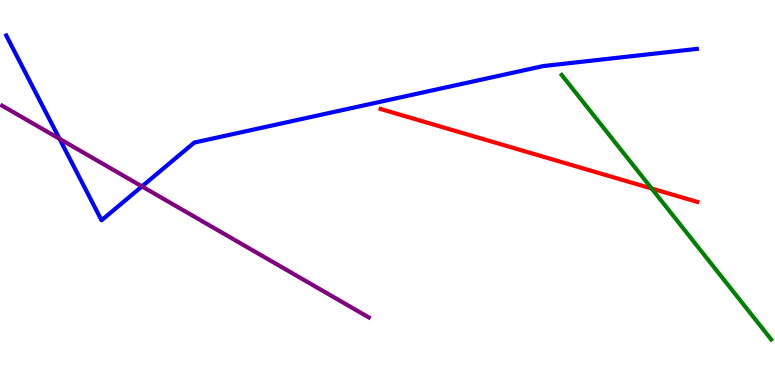[{'lines': ['blue', 'red'], 'intersections': []}, {'lines': ['green', 'red'], 'intersections': [{'x': 8.41, 'y': 5.1}]}, {'lines': ['purple', 'red'], 'intersections': []}, {'lines': ['blue', 'green'], 'intersections': []}, {'lines': ['blue', 'purple'], 'intersections': [{'x': 0.768, 'y': 6.39}, {'x': 1.83, 'y': 5.16}]}, {'lines': ['green', 'purple'], 'intersections': []}]